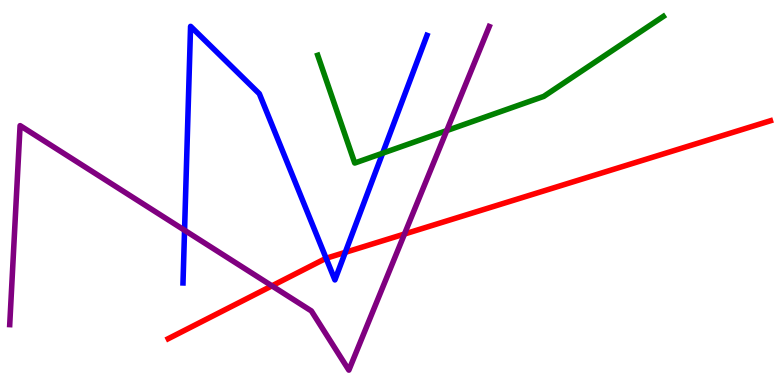[{'lines': ['blue', 'red'], 'intersections': [{'x': 4.21, 'y': 3.29}, {'x': 4.46, 'y': 3.45}]}, {'lines': ['green', 'red'], 'intersections': []}, {'lines': ['purple', 'red'], 'intersections': [{'x': 3.51, 'y': 2.58}, {'x': 5.22, 'y': 3.92}]}, {'lines': ['blue', 'green'], 'intersections': [{'x': 4.94, 'y': 6.02}]}, {'lines': ['blue', 'purple'], 'intersections': [{'x': 2.38, 'y': 4.02}]}, {'lines': ['green', 'purple'], 'intersections': [{'x': 5.76, 'y': 6.61}]}]